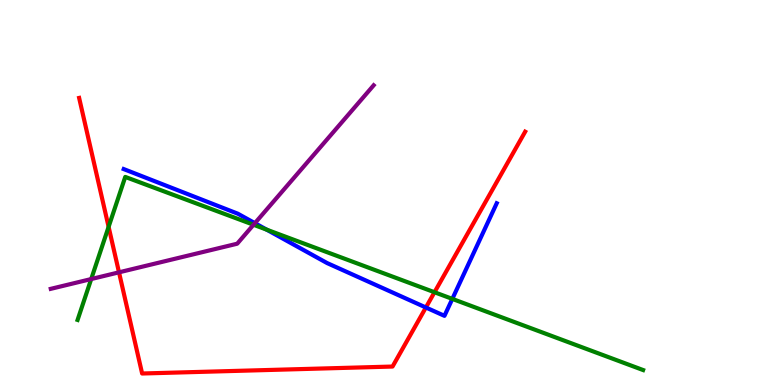[{'lines': ['blue', 'red'], 'intersections': [{'x': 5.5, 'y': 2.01}]}, {'lines': ['green', 'red'], 'intersections': [{'x': 1.4, 'y': 4.11}, {'x': 5.61, 'y': 2.41}]}, {'lines': ['purple', 'red'], 'intersections': [{'x': 1.54, 'y': 2.93}]}, {'lines': ['blue', 'green'], 'intersections': [{'x': 3.44, 'y': 4.04}, {'x': 5.84, 'y': 2.24}]}, {'lines': ['blue', 'purple'], 'intersections': [{'x': 3.29, 'y': 4.2}]}, {'lines': ['green', 'purple'], 'intersections': [{'x': 1.18, 'y': 2.75}, {'x': 3.27, 'y': 4.16}]}]